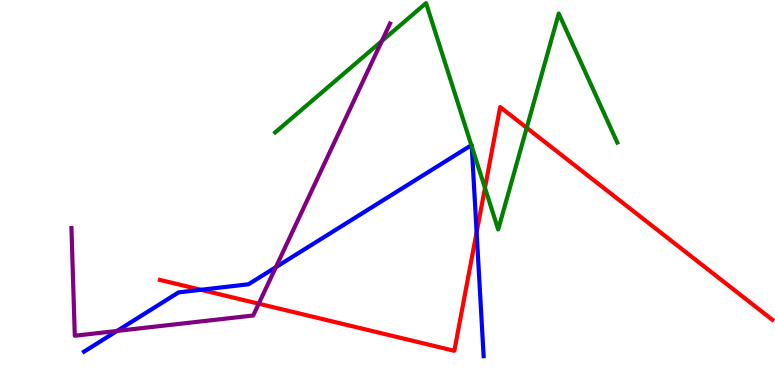[{'lines': ['blue', 'red'], 'intersections': [{'x': 2.59, 'y': 2.47}, {'x': 6.15, 'y': 3.97}]}, {'lines': ['green', 'red'], 'intersections': [{'x': 6.26, 'y': 5.12}, {'x': 6.8, 'y': 6.68}]}, {'lines': ['purple', 'red'], 'intersections': [{'x': 3.34, 'y': 2.11}]}, {'lines': ['blue', 'green'], 'intersections': [{'x': 6.08, 'y': 6.23}, {'x': 6.09, 'y': 6.19}]}, {'lines': ['blue', 'purple'], 'intersections': [{'x': 1.51, 'y': 1.4}, {'x': 3.56, 'y': 3.06}]}, {'lines': ['green', 'purple'], 'intersections': [{'x': 4.93, 'y': 8.93}]}]